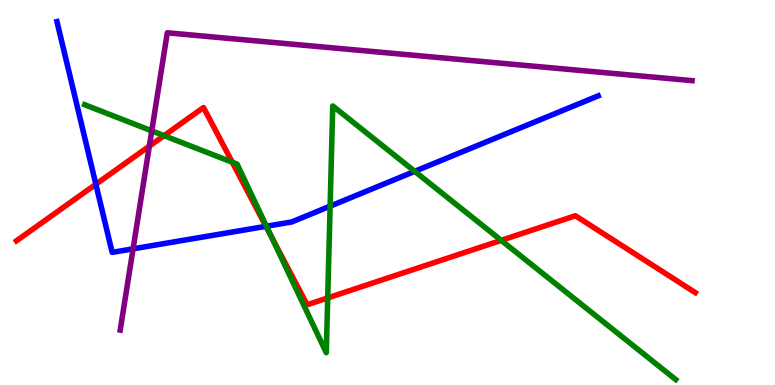[{'lines': ['blue', 'red'], 'intersections': [{'x': 1.24, 'y': 5.21}, {'x': 3.43, 'y': 4.12}]}, {'lines': ['green', 'red'], 'intersections': [{'x': 2.12, 'y': 6.48}, {'x': 3.0, 'y': 5.79}, {'x': 3.5, 'y': 3.84}, {'x': 4.23, 'y': 2.26}, {'x': 6.47, 'y': 3.76}]}, {'lines': ['purple', 'red'], 'intersections': [{'x': 1.93, 'y': 6.2}]}, {'lines': ['blue', 'green'], 'intersections': [{'x': 3.44, 'y': 4.12}, {'x': 4.26, 'y': 4.65}, {'x': 5.35, 'y': 5.55}]}, {'lines': ['blue', 'purple'], 'intersections': [{'x': 1.72, 'y': 3.54}]}, {'lines': ['green', 'purple'], 'intersections': [{'x': 1.96, 'y': 6.6}]}]